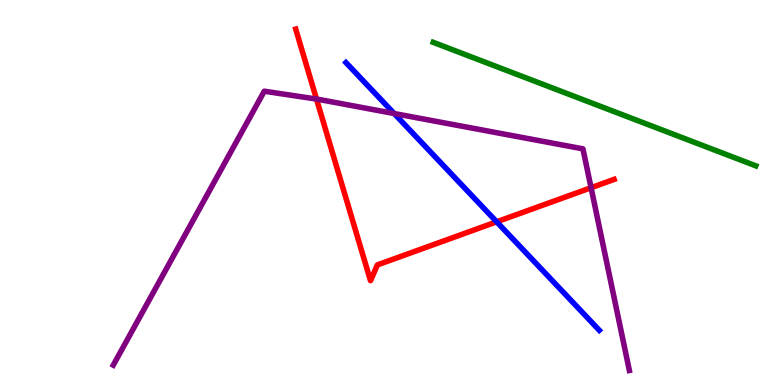[{'lines': ['blue', 'red'], 'intersections': [{'x': 6.41, 'y': 4.24}]}, {'lines': ['green', 'red'], 'intersections': []}, {'lines': ['purple', 'red'], 'intersections': [{'x': 4.08, 'y': 7.43}, {'x': 7.63, 'y': 5.12}]}, {'lines': ['blue', 'green'], 'intersections': []}, {'lines': ['blue', 'purple'], 'intersections': [{'x': 5.09, 'y': 7.05}]}, {'lines': ['green', 'purple'], 'intersections': []}]